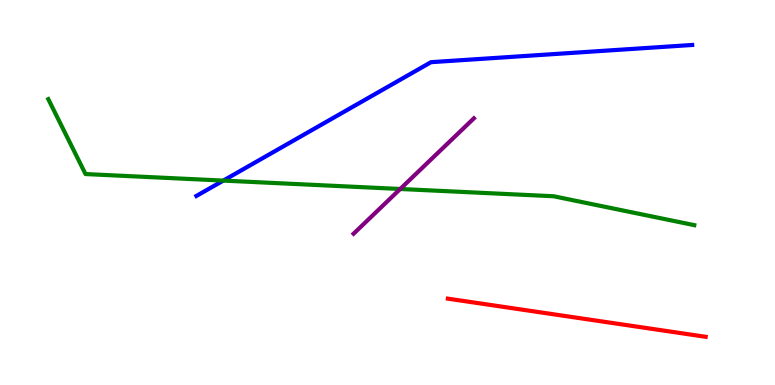[{'lines': ['blue', 'red'], 'intersections': []}, {'lines': ['green', 'red'], 'intersections': []}, {'lines': ['purple', 'red'], 'intersections': []}, {'lines': ['blue', 'green'], 'intersections': [{'x': 2.88, 'y': 5.31}]}, {'lines': ['blue', 'purple'], 'intersections': []}, {'lines': ['green', 'purple'], 'intersections': [{'x': 5.16, 'y': 5.09}]}]